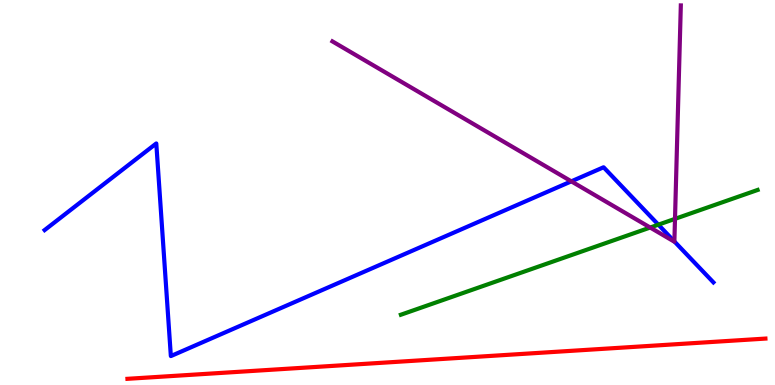[{'lines': ['blue', 'red'], 'intersections': []}, {'lines': ['green', 'red'], 'intersections': []}, {'lines': ['purple', 'red'], 'intersections': []}, {'lines': ['blue', 'green'], 'intersections': [{'x': 8.49, 'y': 4.16}]}, {'lines': ['blue', 'purple'], 'intersections': [{'x': 7.37, 'y': 5.29}, {'x': 8.7, 'y': 3.73}]}, {'lines': ['green', 'purple'], 'intersections': [{'x': 8.39, 'y': 4.09}, {'x': 8.71, 'y': 4.32}]}]